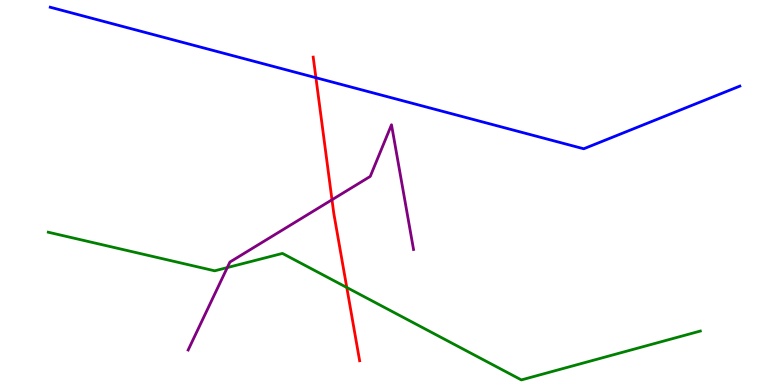[{'lines': ['blue', 'red'], 'intersections': [{'x': 4.08, 'y': 7.98}]}, {'lines': ['green', 'red'], 'intersections': [{'x': 4.47, 'y': 2.53}]}, {'lines': ['purple', 'red'], 'intersections': [{'x': 4.28, 'y': 4.81}]}, {'lines': ['blue', 'green'], 'intersections': []}, {'lines': ['blue', 'purple'], 'intersections': []}, {'lines': ['green', 'purple'], 'intersections': [{'x': 2.93, 'y': 3.05}]}]